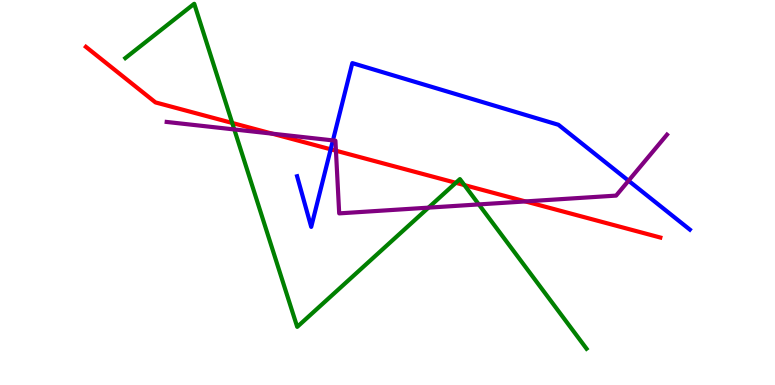[{'lines': ['blue', 'red'], 'intersections': [{'x': 4.27, 'y': 6.12}]}, {'lines': ['green', 'red'], 'intersections': [{'x': 3.0, 'y': 6.81}, {'x': 5.88, 'y': 5.25}, {'x': 5.99, 'y': 5.19}]}, {'lines': ['purple', 'red'], 'intersections': [{'x': 3.51, 'y': 6.53}, {'x': 4.33, 'y': 6.09}, {'x': 6.78, 'y': 4.77}]}, {'lines': ['blue', 'green'], 'intersections': []}, {'lines': ['blue', 'purple'], 'intersections': [{'x': 4.3, 'y': 6.35}, {'x': 8.11, 'y': 5.31}]}, {'lines': ['green', 'purple'], 'intersections': [{'x': 3.02, 'y': 6.64}, {'x': 5.53, 'y': 4.61}, {'x': 6.18, 'y': 4.69}]}]